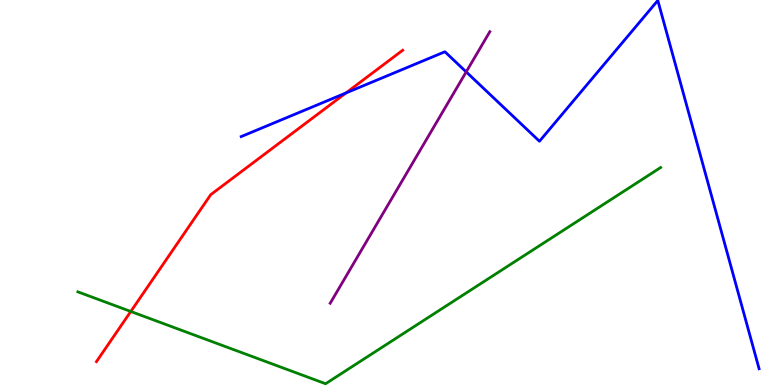[{'lines': ['blue', 'red'], 'intersections': [{'x': 4.46, 'y': 7.58}]}, {'lines': ['green', 'red'], 'intersections': [{'x': 1.69, 'y': 1.91}]}, {'lines': ['purple', 'red'], 'intersections': []}, {'lines': ['blue', 'green'], 'intersections': []}, {'lines': ['blue', 'purple'], 'intersections': [{'x': 6.02, 'y': 8.13}]}, {'lines': ['green', 'purple'], 'intersections': []}]